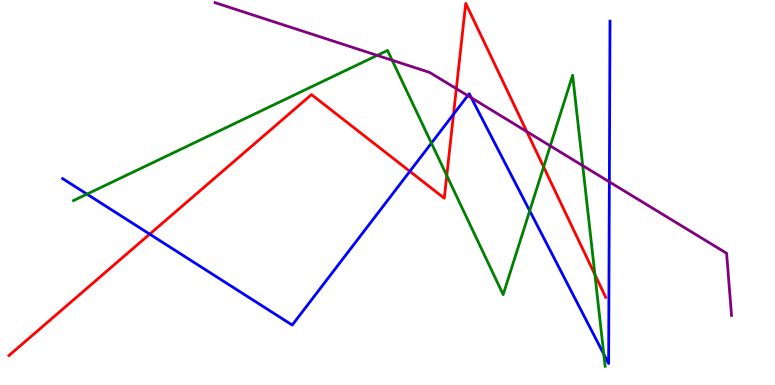[{'lines': ['blue', 'red'], 'intersections': [{'x': 1.93, 'y': 3.92}, {'x': 5.29, 'y': 5.55}, {'x': 5.85, 'y': 7.03}]}, {'lines': ['green', 'red'], 'intersections': [{'x': 5.76, 'y': 5.44}, {'x': 7.01, 'y': 5.66}, {'x': 7.68, 'y': 2.87}]}, {'lines': ['purple', 'red'], 'intersections': [{'x': 5.89, 'y': 7.7}, {'x': 6.8, 'y': 6.58}]}, {'lines': ['blue', 'green'], 'intersections': [{'x': 1.12, 'y': 4.96}, {'x': 5.57, 'y': 6.28}, {'x': 6.84, 'y': 4.52}, {'x': 7.79, 'y': 0.8}]}, {'lines': ['blue', 'purple'], 'intersections': [{'x': 6.04, 'y': 7.52}, {'x': 6.08, 'y': 7.46}, {'x': 7.86, 'y': 5.28}]}, {'lines': ['green', 'purple'], 'intersections': [{'x': 4.87, 'y': 8.56}, {'x': 5.06, 'y': 8.44}, {'x': 7.1, 'y': 6.21}, {'x': 7.52, 'y': 5.7}]}]